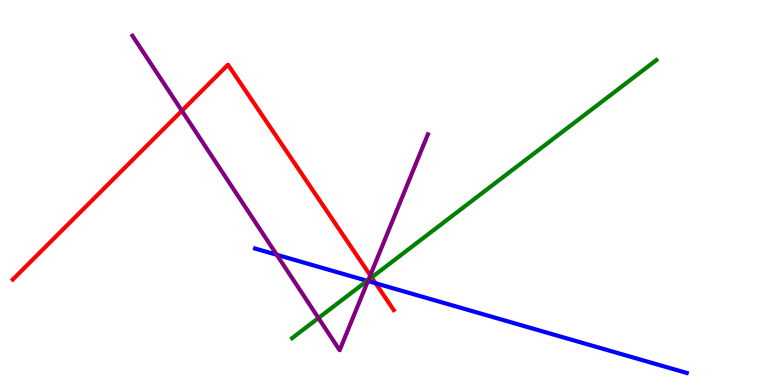[{'lines': ['blue', 'red'], 'intersections': [{'x': 4.85, 'y': 2.64}]}, {'lines': ['green', 'red'], 'intersections': [{'x': 4.8, 'y': 2.79}]}, {'lines': ['purple', 'red'], 'intersections': [{'x': 2.35, 'y': 7.12}, {'x': 4.78, 'y': 2.85}]}, {'lines': ['blue', 'green'], 'intersections': [{'x': 4.74, 'y': 2.71}]}, {'lines': ['blue', 'purple'], 'intersections': [{'x': 3.57, 'y': 3.38}, {'x': 4.75, 'y': 2.7}]}, {'lines': ['green', 'purple'], 'intersections': [{'x': 4.11, 'y': 1.74}, {'x': 4.75, 'y': 2.73}]}]